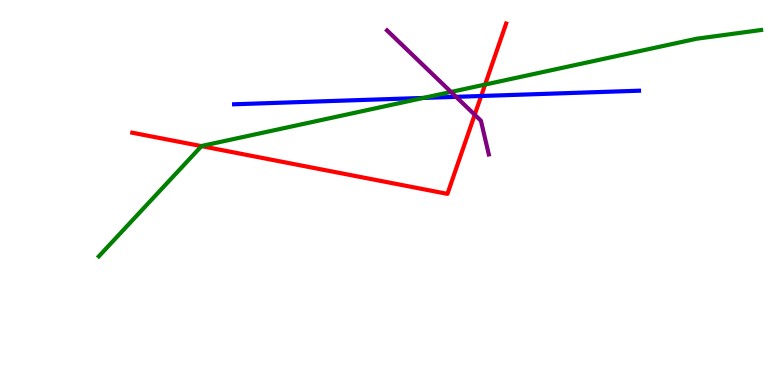[{'lines': ['blue', 'red'], 'intersections': [{'x': 6.21, 'y': 7.51}]}, {'lines': ['green', 'red'], 'intersections': [{'x': 2.6, 'y': 6.2}, {'x': 6.26, 'y': 7.8}]}, {'lines': ['purple', 'red'], 'intersections': [{'x': 6.13, 'y': 7.02}]}, {'lines': ['blue', 'green'], 'intersections': [{'x': 5.46, 'y': 7.46}]}, {'lines': ['blue', 'purple'], 'intersections': [{'x': 5.89, 'y': 7.48}]}, {'lines': ['green', 'purple'], 'intersections': [{'x': 5.82, 'y': 7.61}]}]